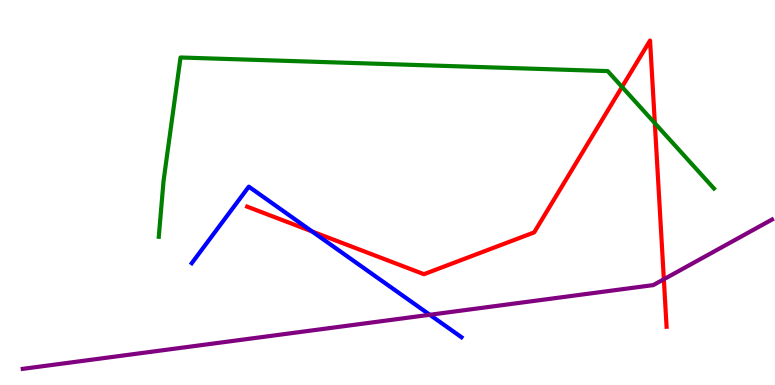[{'lines': ['blue', 'red'], 'intersections': [{'x': 4.03, 'y': 3.99}]}, {'lines': ['green', 'red'], 'intersections': [{'x': 8.03, 'y': 7.74}, {'x': 8.45, 'y': 6.8}]}, {'lines': ['purple', 'red'], 'intersections': [{'x': 8.57, 'y': 2.75}]}, {'lines': ['blue', 'green'], 'intersections': []}, {'lines': ['blue', 'purple'], 'intersections': [{'x': 5.55, 'y': 1.82}]}, {'lines': ['green', 'purple'], 'intersections': []}]